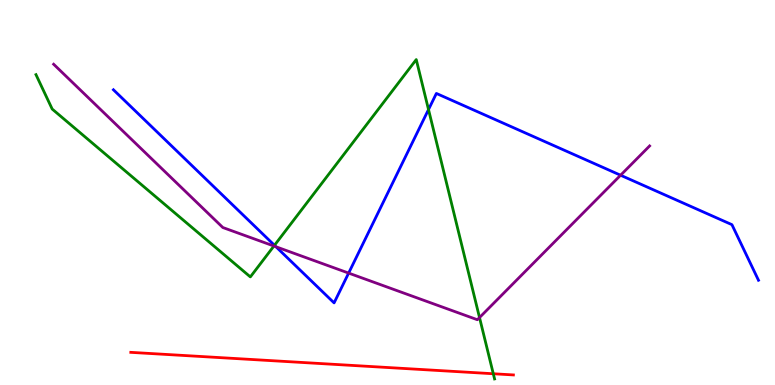[{'lines': ['blue', 'red'], 'intersections': []}, {'lines': ['green', 'red'], 'intersections': [{'x': 6.37, 'y': 0.292}]}, {'lines': ['purple', 'red'], 'intersections': []}, {'lines': ['blue', 'green'], 'intersections': [{'x': 3.54, 'y': 3.63}, {'x': 5.53, 'y': 7.15}]}, {'lines': ['blue', 'purple'], 'intersections': [{'x': 3.56, 'y': 3.59}, {'x': 4.5, 'y': 2.91}, {'x': 8.01, 'y': 5.45}]}, {'lines': ['green', 'purple'], 'intersections': [{'x': 3.53, 'y': 3.61}, {'x': 6.19, 'y': 1.75}]}]